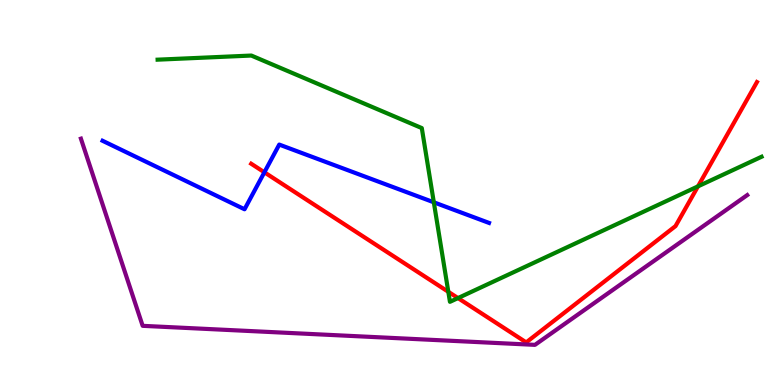[{'lines': ['blue', 'red'], 'intersections': [{'x': 3.41, 'y': 5.52}]}, {'lines': ['green', 'red'], 'intersections': [{'x': 5.78, 'y': 2.42}, {'x': 5.91, 'y': 2.26}, {'x': 9.01, 'y': 5.16}]}, {'lines': ['purple', 'red'], 'intersections': []}, {'lines': ['blue', 'green'], 'intersections': [{'x': 5.6, 'y': 4.75}]}, {'lines': ['blue', 'purple'], 'intersections': []}, {'lines': ['green', 'purple'], 'intersections': []}]